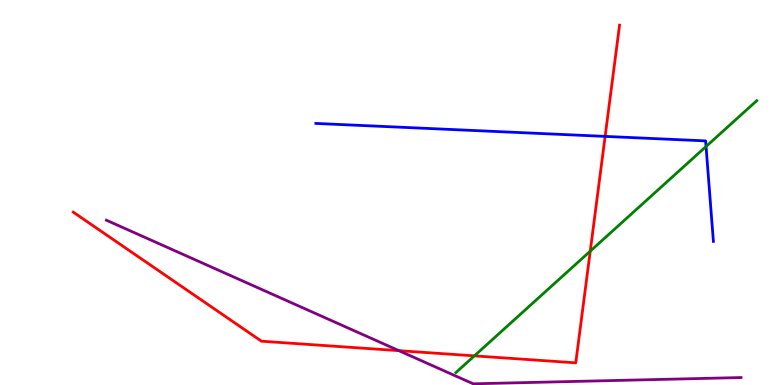[{'lines': ['blue', 'red'], 'intersections': [{'x': 7.81, 'y': 6.46}]}, {'lines': ['green', 'red'], 'intersections': [{'x': 6.12, 'y': 0.757}, {'x': 7.62, 'y': 3.48}]}, {'lines': ['purple', 'red'], 'intersections': [{'x': 5.15, 'y': 0.892}]}, {'lines': ['blue', 'green'], 'intersections': [{'x': 9.11, 'y': 6.19}]}, {'lines': ['blue', 'purple'], 'intersections': []}, {'lines': ['green', 'purple'], 'intersections': []}]